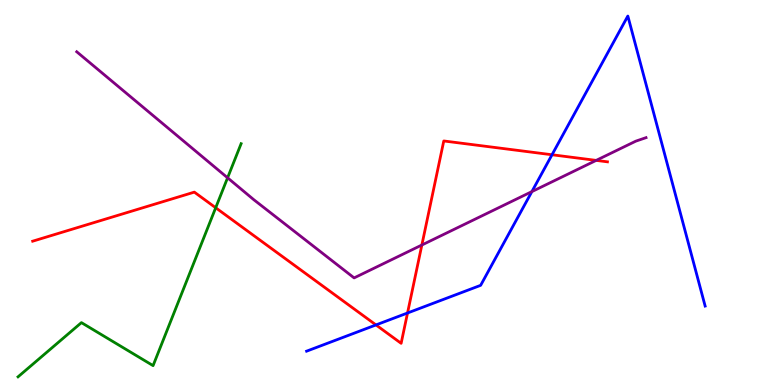[{'lines': ['blue', 'red'], 'intersections': [{'x': 4.85, 'y': 1.56}, {'x': 5.26, 'y': 1.87}, {'x': 7.12, 'y': 5.98}]}, {'lines': ['green', 'red'], 'intersections': [{'x': 2.78, 'y': 4.6}]}, {'lines': ['purple', 'red'], 'intersections': [{'x': 5.44, 'y': 3.64}, {'x': 7.69, 'y': 5.83}]}, {'lines': ['blue', 'green'], 'intersections': []}, {'lines': ['blue', 'purple'], 'intersections': [{'x': 6.86, 'y': 5.02}]}, {'lines': ['green', 'purple'], 'intersections': [{'x': 2.94, 'y': 5.38}]}]